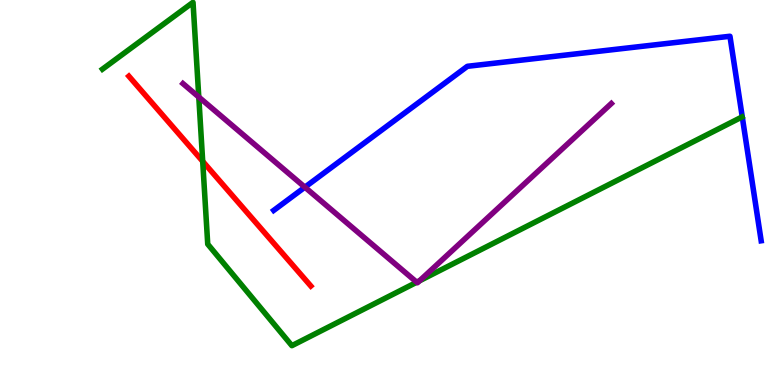[{'lines': ['blue', 'red'], 'intersections': []}, {'lines': ['green', 'red'], 'intersections': [{'x': 2.62, 'y': 5.81}]}, {'lines': ['purple', 'red'], 'intersections': []}, {'lines': ['blue', 'green'], 'intersections': []}, {'lines': ['blue', 'purple'], 'intersections': [{'x': 3.93, 'y': 5.14}]}, {'lines': ['green', 'purple'], 'intersections': [{'x': 2.56, 'y': 7.48}, {'x': 5.38, 'y': 2.67}, {'x': 5.41, 'y': 2.71}]}]